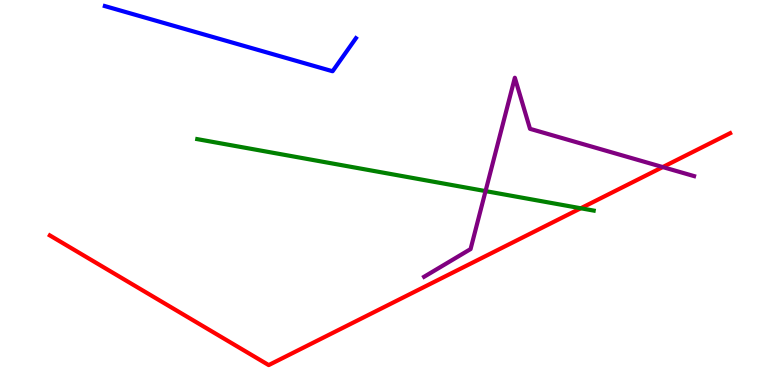[{'lines': ['blue', 'red'], 'intersections': []}, {'lines': ['green', 'red'], 'intersections': [{'x': 7.49, 'y': 4.59}]}, {'lines': ['purple', 'red'], 'intersections': [{'x': 8.55, 'y': 5.66}]}, {'lines': ['blue', 'green'], 'intersections': []}, {'lines': ['blue', 'purple'], 'intersections': []}, {'lines': ['green', 'purple'], 'intersections': [{'x': 6.27, 'y': 5.04}]}]